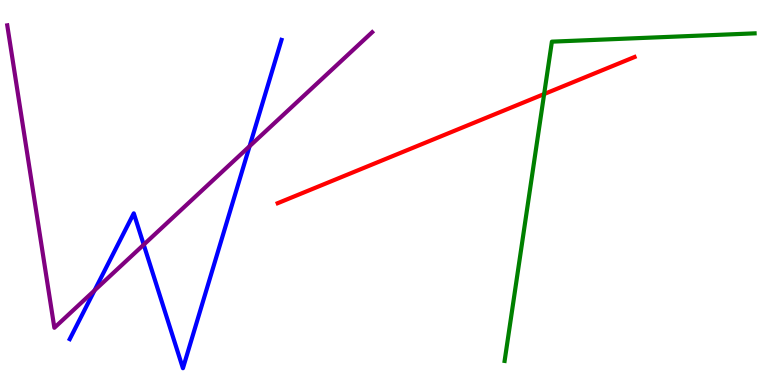[{'lines': ['blue', 'red'], 'intersections': []}, {'lines': ['green', 'red'], 'intersections': [{'x': 7.02, 'y': 7.56}]}, {'lines': ['purple', 'red'], 'intersections': []}, {'lines': ['blue', 'green'], 'intersections': []}, {'lines': ['blue', 'purple'], 'intersections': [{'x': 1.22, 'y': 2.46}, {'x': 1.85, 'y': 3.64}, {'x': 3.22, 'y': 6.2}]}, {'lines': ['green', 'purple'], 'intersections': []}]